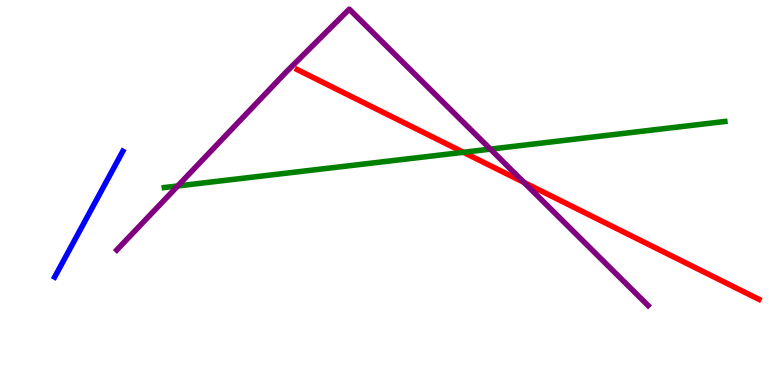[{'lines': ['blue', 'red'], 'intersections': []}, {'lines': ['green', 'red'], 'intersections': [{'x': 5.98, 'y': 6.04}]}, {'lines': ['purple', 'red'], 'intersections': [{'x': 6.76, 'y': 5.26}]}, {'lines': ['blue', 'green'], 'intersections': []}, {'lines': ['blue', 'purple'], 'intersections': []}, {'lines': ['green', 'purple'], 'intersections': [{'x': 2.29, 'y': 5.17}, {'x': 6.33, 'y': 6.13}]}]